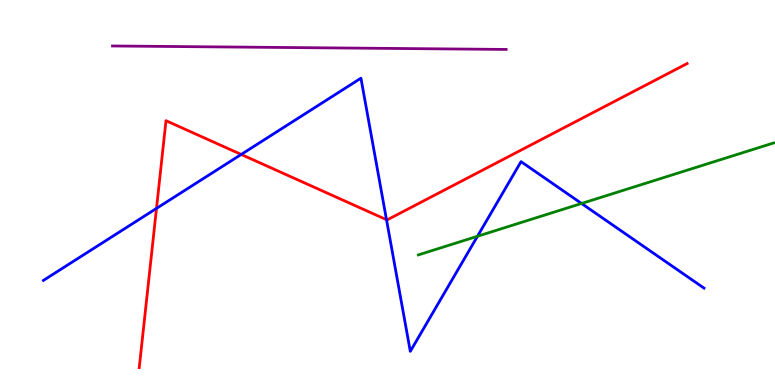[{'lines': ['blue', 'red'], 'intersections': [{'x': 2.02, 'y': 4.59}, {'x': 3.11, 'y': 5.99}, {'x': 4.99, 'y': 4.29}]}, {'lines': ['green', 'red'], 'intersections': []}, {'lines': ['purple', 'red'], 'intersections': []}, {'lines': ['blue', 'green'], 'intersections': [{'x': 6.16, 'y': 3.86}, {'x': 7.5, 'y': 4.71}]}, {'lines': ['blue', 'purple'], 'intersections': []}, {'lines': ['green', 'purple'], 'intersections': []}]